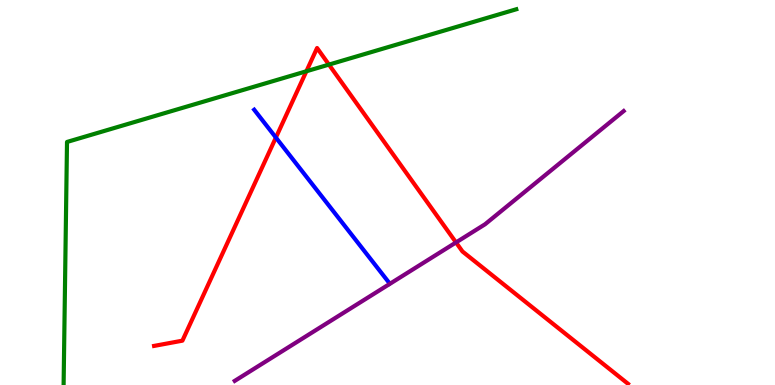[{'lines': ['blue', 'red'], 'intersections': [{'x': 3.56, 'y': 6.43}]}, {'lines': ['green', 'red'], 'intersections': [{'x': 3.95, 'y': 8.15}, {'x': 4.24, 'y': 8.32}]}, {'lines': ['purple', 'red'], 'intersections': [{'x': 5.88, 'y': 3.7}]}, {'lines': ['blue', 'green'], 'intersections': []}, {'lines': ['blue', 'purple'], 'intersections': []}, {'lines': ['green', 'purple'], 'intersections': []}]